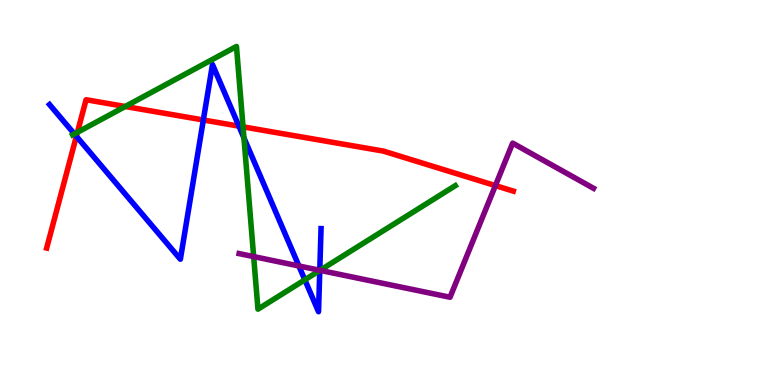[{'lines': ['blue', 'red'], 'intersections': [{'x': 0.985, 'y': 6.46}, {'x': 2.62, 'y': 6.88}, {'x': 3.08, 'y': 6.72}]}, {'lines': ['green', 'red'], 'intersections': [{'x': 0.999, 'y': 6.56}, {'x': 1.62, 'y': 7.23}, {'x': 3.14, 'y': 6.71}]}, {'lines': ['purple', 'red'], 'intersections': [{'x': 6.39, 'y': 5.18}]}, {'lines': ['blue', 'green'], 'intersections': [{'x': 0.96, 'y': 6.52}, {'x': 3.15, 'y': 6.42}, {'x': 3.93, 'y': 2.73}, {'x': 4.13, 'y': 2.97}]}, {'lines': ['blue', 'purple'], 'intersections': [{'x': 3.86, 'y': 3.09}, {'x': 4.13, 'y': 2.98}]}, {'lines': ['green', 'purple'], 'intersections': [{'x': 3.27, 'y': 3.33}, {'x': 4.13, 'y': 2.98}]}]